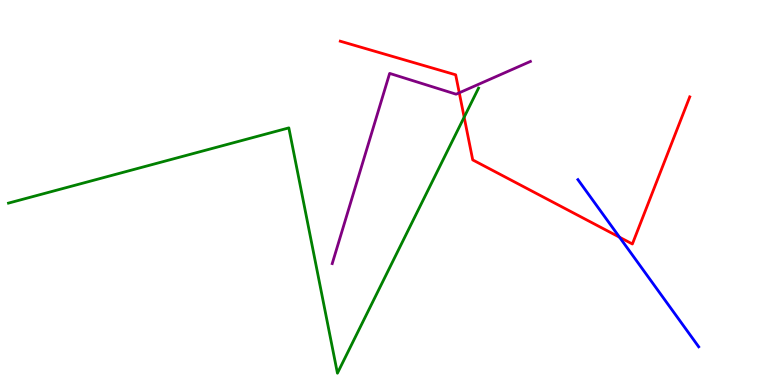[{'lines': ['blue', 'red'], 'intersections': [{'x': 7.99, 'y': 3.84}]}, {'lines': ['green', 'red'], 'intersections': [{'x': 5.99, 'y': 6.96}]}, {'lines': ['purple', 'red'], 'intersections': [{'x': 5.93, 'y': 7.59}]}, {'lines': ['blue', 'green'], 'intersections': []}, {'lines': ['blue', 'purple'], 'intersections': []}, {'lines': ['green', 'purple'], 'intersections': []}]